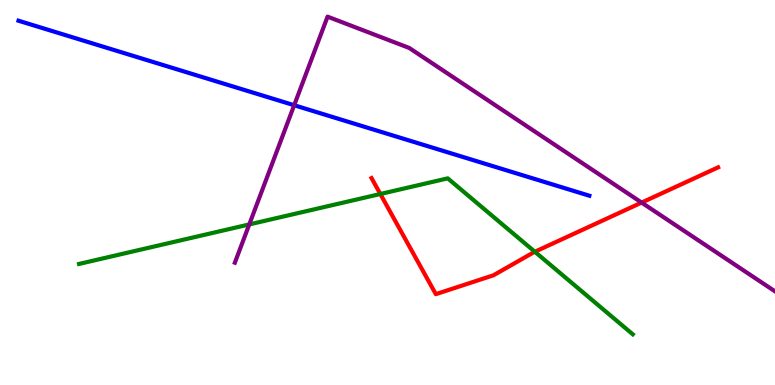[{'lines': ['blue', 'red'], 'intersections': []}, {'lines': ['green', 'red'], 'intersections': [{'x': 4.91, 'y': 4.96}, {'x': 6.9, 'y': 3.46}]}, {'lines': ['purple', 'red'], 'intersections': [{'x': 8.28, 'y': 4.74}]}, {'lines': ['blue', 'green'], 'intersections': []}, {'lines': ['blue', 'purple'], 'intersections': [{'x': 3.8, 'y': 7.27}]}, {'lines': ['green', 'purple'], 'intersections': [{'x': 3.22, 'y': 4.17}]}]